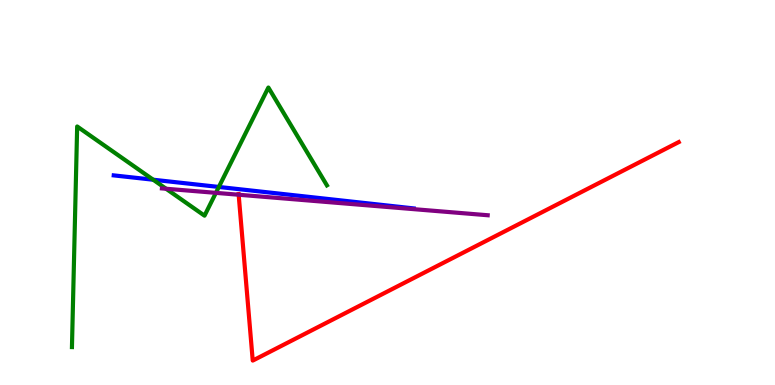[{'lines': ['blue', 'red'], 'intersections': []}, {'lines': ['green', 'red'], 'intersections': []}, {'lines': ['purple', 'red'], 'intersections': [{'x': 3.08, 'y': 4.94}]}, {'lines': ['blue', 'green'], 'intersections': [{'x': 1.98, 'y': 5.33}, {'x': 2.82, 'y': 5.14}]}, {'lines': ['blue', 'purple'], 'intersections': []}, {'lines': ['green', 'purple'], 'intersections': [{'x': 2.14, 'y': 5.1}, {'x': 2.79, 'y': 4.99}]}]